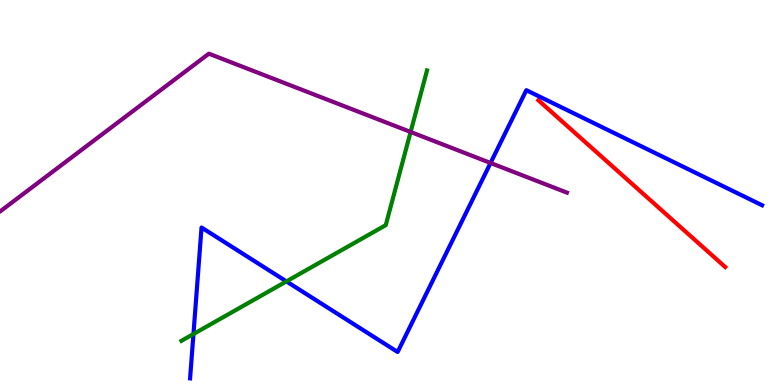[{'lines': ['blue', 'red'], 'intersections': []}, {'lines': ['green', 'red'], 'intersections': []}, {'lines': ['purple', 'red'], 'intersections': []}, {'lines': ['blue', 'green'], 'intersections': [{'x': 2.5, 'y': 1.32}, {'x': 3.7, 'y': 2.69}]}, {'lines': ['blue', 'purple'], 'intersections': [{'x': 6.33, 'y': 5.77}]}, {'lines': ['green', 'purple'], 'intersections': [{'x': 5.3, 'y': 6.57}]}]